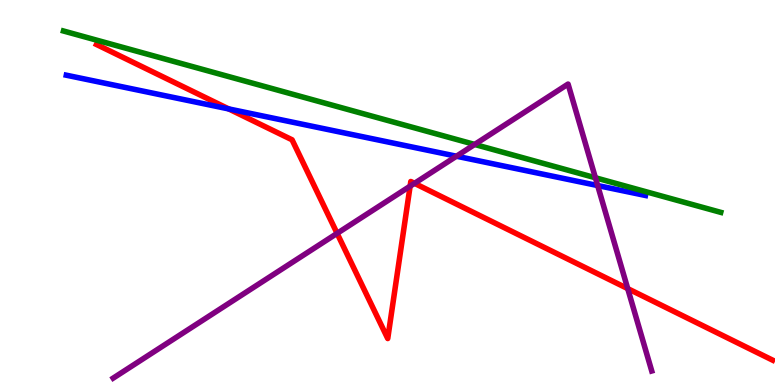[{'lines': ['blue', 'red'], 'intersections': [{'x': 2.95, 'y': 7.17}]}, {'lines': ['green', 'red'], 'intersections': []}, {'lines': ['purple', 'red'], 'intersections': [{'x': 4.35, 'y': 3.94}, {'x': 5.29, 'y': 5.16}, {'x': 5.35, 'y': 5.24}, {'x': 8.1, 'y': 2.5}]}, {'lines': ['blue', 'green'], 'intersections': []}, {'lines': ['blue', 'purple'], 'intersections': [{'x': 5.89, 'y': 5.94}, {'x': 7.71, 'y': 5.18}]}, {'lines': ['green', 'purple'], 'intersections': [{'x': 6.12, 'y': 6.25}, {'x': 7.68, 'y': 5.38}]}]